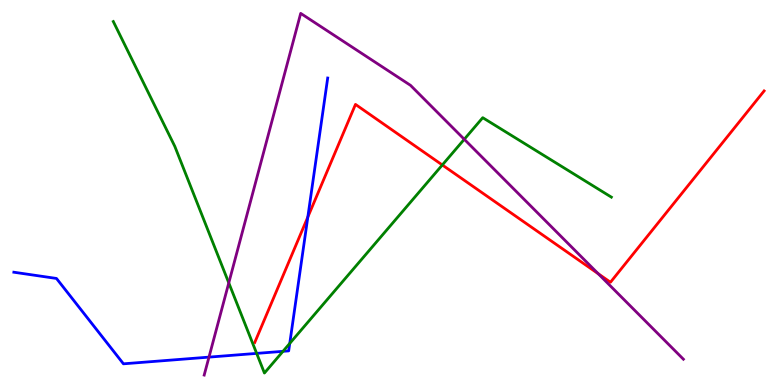[{'lines': ['blue', 'red'], 'intersections': [{'x': 3.97, 'y': 4.36}]}, {'lines': ['green', 'red'], 'intersections': [{'x': 5.71, 'y': 5.71}]}, {'lines': ['purple', 'red'], 'intersections': [{'x': 7.72, 'y': 2.89}]}, {'lines': ['blue', 'green'], 'intersections': [{'x': 3.31, 'y': 0.821}, {'x': 3.65, 'y': 0.874}, {'x': 3.74, 'y': 1.08}]}, {'lines': ['blue', 'purple'], 'intersections': [{'x': 2.7, 'y': 0.724}]}, {'lines': ['green', 'purple'], 'intersections': [{'x': 2.95, 'y': 2.65}, {'x': 5.99, 'y': 6.38}]}]